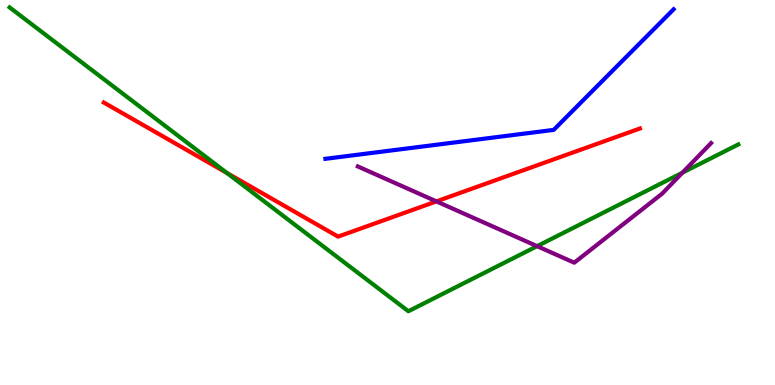[{'lines': ['blue', 'red'], 'intersections': []}, {'lines': ['green', 'red'], 'intersections': [{'x': 2.93, 'y': 5.51}]}, {'lines': ['purple', 'red'], 'intersections': [{'x': 5.63, 'y': 4.77}]}, {'lines': ['blue', 'green'], 'intersections': []}, {'lines': ['blue', 'purple'], 'intersections': []}, {'lines': ['green', 'purple'], 'intersections': [{'x': 6.93, 'y': 3.61}, {'x': 8.81, 'y': 5.51}]}]